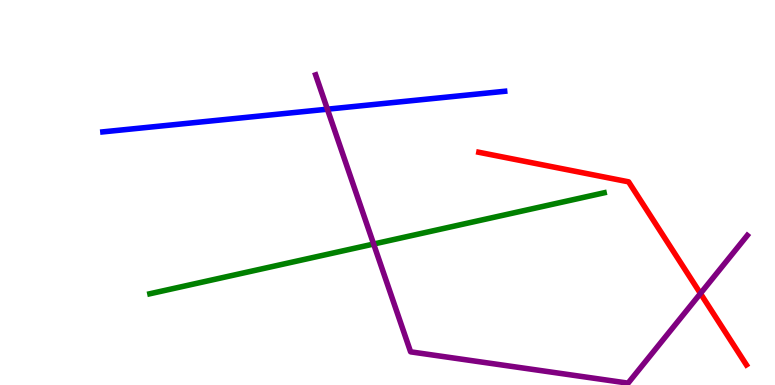[{'lines': ['blue', 'red'], 'intersections': []}, {'lines': ['green', 'red'], 'intersections': []}, {'lines': ['purple', 'red'], 'intersections': [{'x': 9.04, 'y': 2.38}]}, {'lines': ['blue', 'green'], 'intersections': []}, {'lines': ['blue', 'purple'], 'intersections': [{'x': 4.22, 'y': 7.16}]}, {'lines': ['green', 'purple'], 'intersections': [{'x': 4.82, 'y': 3.66}]}]